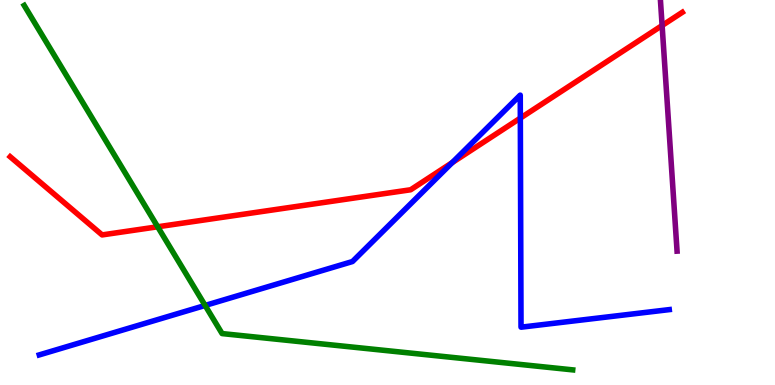[{'lines': ['blue', 'red'], 'intersections': [{'x': 5.83, 'y': 5.78}, {'x': 6.71, 'y': 6.93}]}, {'lines': ['green', 'red'], 'intersections': [{'x': 2.03, 'y': 4.11}]}, {'lines': ['purple', 'red'], 'intersections': [{'x': 8.54, 'y': 9.34}]}, {'lines': ['blue', 'green'], 'intersections': [{'x': 2.65, 'y': 2.07}]}, {'lines': ['blue', 'purple'], 'intersections': []}, {'lines': ['green', 'purple'], 'intersections': []}]